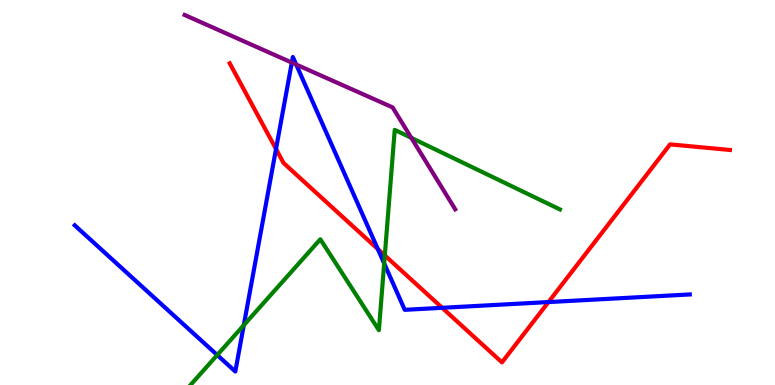[{'lines': ['blue', 'red'], 'intersections': [{'x': 3.56, 'y': 6.13}, {'x': 4.88, 'y': 3.53}, {'x': 5.71, 'y': 2.01}, {'x': 7.08, 'y': 2.15}]}, {'lines': ['green', 'red'], 'intersections': [{'x': 4.97, 'y': 3.37}]}, {'lines': ['purple', 'red'], 'intersections': []}, {'lines': ['blue', 'green'], 'intersections': [{'x': 2.8, 'y': 0.779}, {'x': 3.15, 'y': 1.55}, {'x': 4.96, 'y': 3.16}]}, {'lines': ['blue', 'purple'], 'intersections': [{'x': 3.77, 'y': 8.37}, {'x': 3.82, 'y': 8.32}]}, {'lines': ['green', 'purple'], 'intersections': [{'x': 5.31, 'y': 6.42}]}]